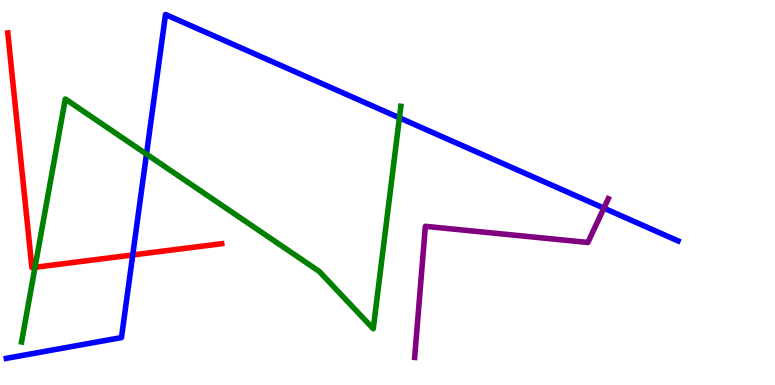[{'lines': ['blue', 'red'], 'intersections': [{'x': 1.71, 'y': 3.38}]}, {'lines': ['green', 'red'], 'intersections': [{'x': 0.452, 'y': 3.06}]}, {'lines': ['purple', 'red'], 'intersections': []}, {'lines': ['blue', 'green'], 'intersections': [{'x': 1.89, 'y': 6.0}, {'x': 5.15, 'y': 6.94}]}, {'lines': ['blue', 'purple'], 'intersections': [{'x': 7.79, 'y': 4.59}]}, {'lines': ['green', 'purple'], 'intersections': []}]